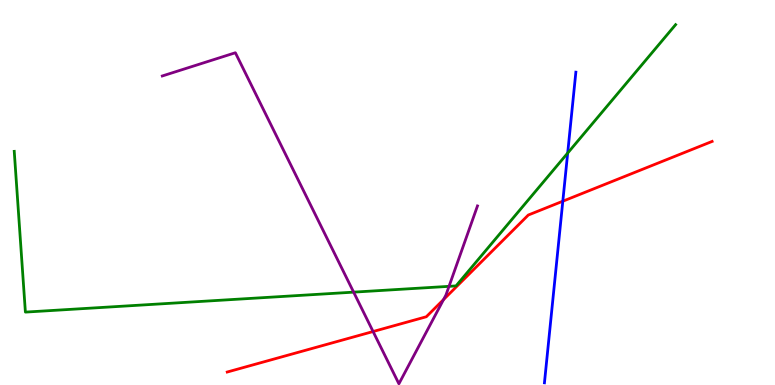[{'lines': ['blue', 'red'], 'intersections': [{'x': 7.26, 'y': 4.77}]}, {'lines': ['green', 'red'], 'intersections': []}, {'lines': ['purple', 'red'], 'intersections': [{'x': 4.81, 'y': 1.39}, {'x': 5.72, 'y': 2.22}]}, {'lines': ['blue', 'green'], 'intersections': [{'x': 7.32, 'y': 6.02}]}, {'lines': ['blue', 'purple'], 'intersections': []}, {'lines': ['green', 'purple'], 'intersections': [{'x': 4.56, 'y': 2.41}, {'x': 5.79, 'y': 2.56}]}]